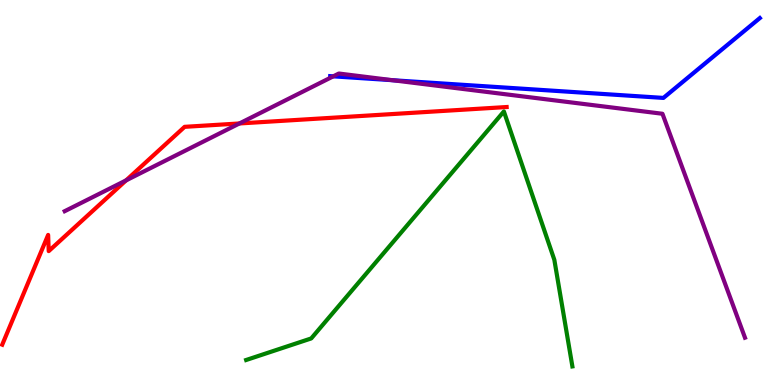[{'lines': ['blue', 'red'], 'intersections': []}, {'lines': ['green', 'red'], 'intersections': []}, {'lines': ['purple', 'red'], 'intersections': [{'x': 1.63, 'y': 5.32}, {'x': 3.09, 'y': 6.79}]}, {'lines': ['blue', 'green'], 'intersections': []}, {'lines': ['blue', 'purple'], 'intersections': [{'x': 4.3, 'y': 8.02}, {'x': 5.07, 'y': 7.92}]}, {'lines': ['green', 'purple'], 'intersections': []}]